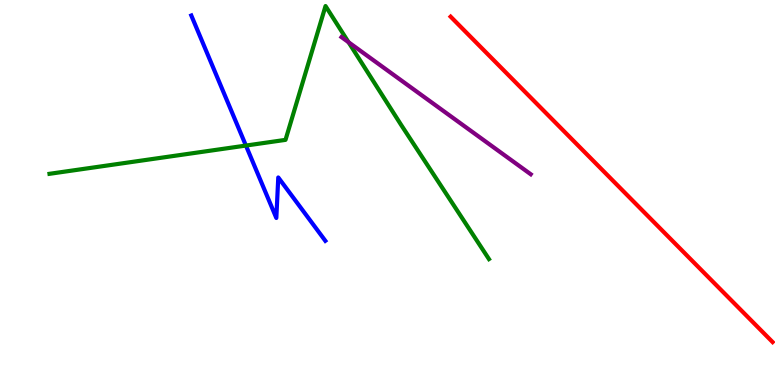[{'lines': ['blue', 'red'], 'intersections': []}, {'lines': ['green', 'red'], 'intersections': []}, {'lines': ['purple', 'red'], 'intersections': []}, {'lines': ['blue', 'green'], 'intersections': [{'x': 3.17, 'y': 6.22}]}, {'lines': ['blue', 'purple'], 'intersections': []}, {'lines': ['green', 'purple'], 'intersections': [{'x': 4.5, 'y': 8.9}]}]